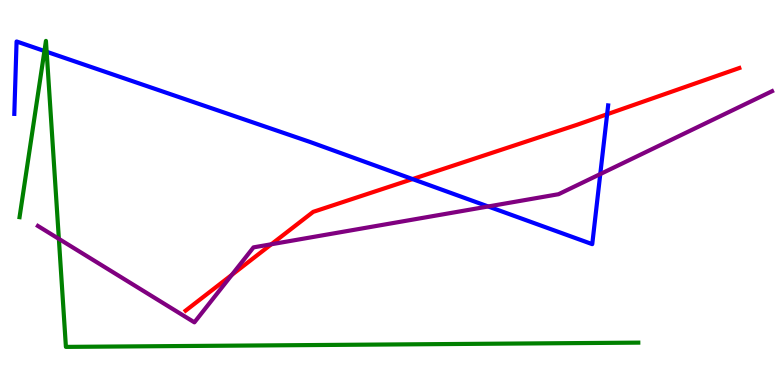[{'lines': ['blue', 'red'], 'intersections': [{'x': 5.32, 'y': 5.35}, {'x': 7.83, 'y': 7.03}]}, {'lines': ['green', 'red'], 'intersections': []}, {'lines': ['purple', 'red'], 'intersections': [{'x': 2.99, 'y': 2.86}, {'x': 3.5, 'y': 3.66}]}, {'lines': ['blue', 'green'], 'intersections': [{'x': 0.573, 'y': 8.68}, {'x': 0.602, 'y': 8.66}]}, {'lines': ['blue', 'purple'], 'intersections': [{'x': 6.3, 'y': 4.64}, {'x': 7.75, 'y': 5.48}]}, {'lines': ['green', 'purple'], 'intersections': [{'x': 0.76, 'y': 3.8}]}]